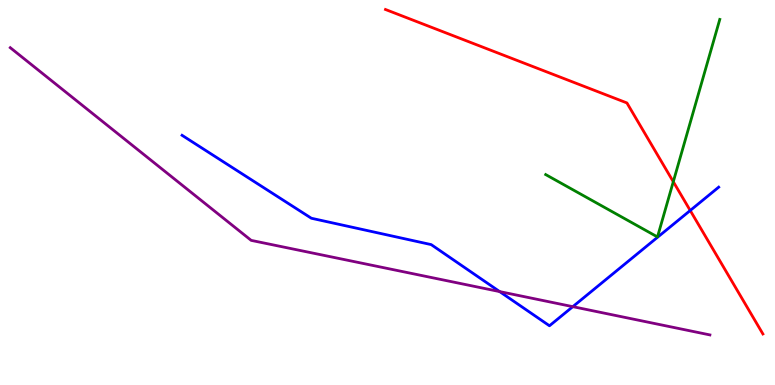[{'lines': ['blue', 'red'], 'intersections': [{'x': 8.91, 'y': 4.53}]}, {'lines': ['green', 'red'], 'intersections': [{'x': 8.69, 'y': 5.28}]}, {'lines': ['purple', 'red'], 'intersections': []}, {'lines': ['blue', 'green'], 'intersections': []}, {'lines': ['blue', 'purple'], 'intersections': [{'x': 6.45, 'y': 2.43}, {'x': 7.39, 'y': 2.03}]}, {'lines': ['green', 'purple'], 'intersections': []}]